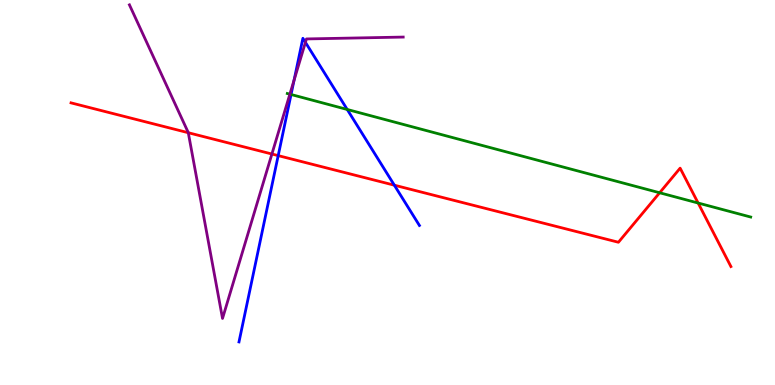[{'lines': ['blue', 'red'], 'intersections': [{'x': 3.59, 'y': 5.96}, {'x': 5.09, 'y': 5.19}]}, {'lines': ['green', 'red'], 'intersections': [{'x': 8.51, 'y': 4.99}, {'x': 9.01, 'y': 4.73}]}, {'lines': ['purple', 'red'], 'intersections': [{'x': 2.43, 'y': 6.55}, {'x': 3.51, 'y': 6.0}]}, {'lines': ['blue', 'green'], 'intersections': [{'x': 3.76, 'y': 7.55}, {'x': 4.48, 'y': 7.16}]}, {'lines': ['blue', 'purple'], 'intersections': [{'x': 3.79, 'y': 7.92}, {'x': 3.94, 'y': 8.9}]}, {'lines': ['green', 'purple'], 'intersections': [{'x': 3.74, 'y': 7.55}]}]